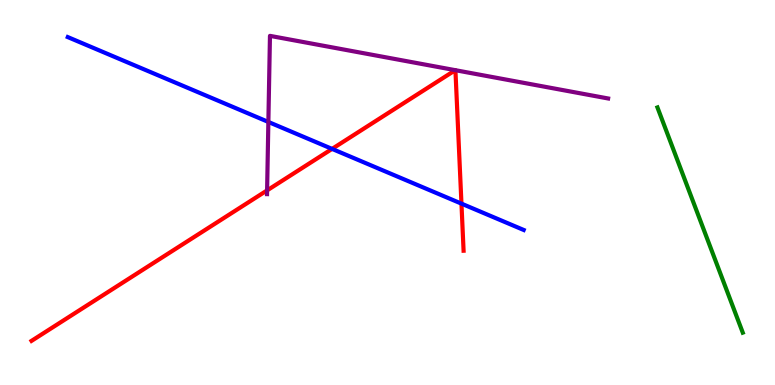[{'lines': ['blue', 'red'], 'intersections': [{'x': 4.28, 'y': 6.13}, {'x': 5.95, 'y': 4.71}]}, {'lines': ['green', 'red'], 'intersections': []}, {'lines': ['purple', 'red'], 'intersections': [{'x': 3.45, 'y': 5.05}, {'x': 5.87, 'y': 8.18}, {'x': 5.88, 'y': 8.18}]}, {'lines': ['blue', 'green'], 'intersections': []}, {'lines': ['blue', 'purple'], 'intersections': [{'x': 3.46, 'y': 6.83}]}, {'lines': ['green', 'purple'], 'intersections': []}]